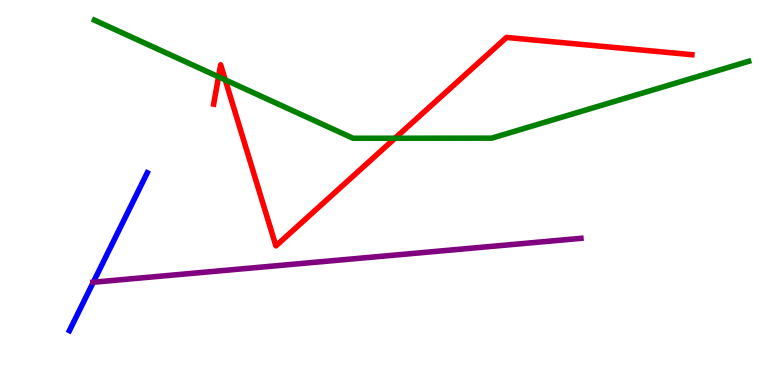[{'lines': ['blue', 'red'], 'intersections': []}, {'lines': ['green', 'red'], 'intersections': [{'x': 2.82, 'y': 8.0}, {'x': 2.91, 'y': 7.93}, {'x': 5.1, 'y': 6.41}]}, {'lines': ['purple', 'red'], 'intersections': []}, {'lines': ['blue', 'green'], 'intersections': []}, {'lines': ['blue', 'purple'], 'intersections': [{'x': 1.2, 'y': 2.67}]}, {'lines': ['green', 'purple'], 'intersections': []}]